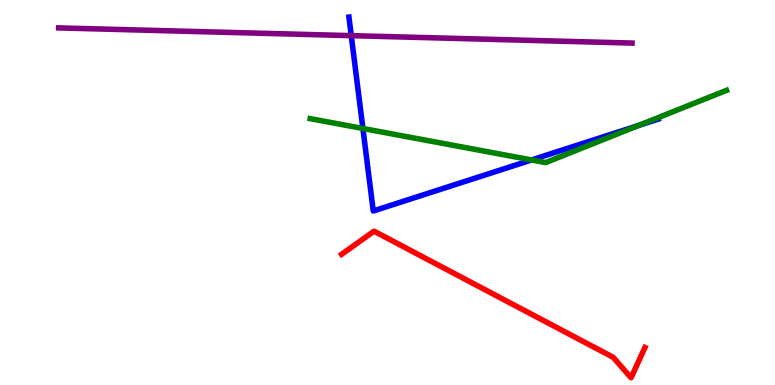[{'lines': ['blue', 'red'], 'intersections': []}, {'lines': ['green', 'red'], 'intersections': []}, {'lines': ['purple', 'red'], 'intersections': []}, {'lines': ['blue', 'green'], 'intersections': [{'x': 4.68, 'y': 6.66}, {'x': 6.86, 'y': 5.85}, {'x': 8.24, 'y': 6.74}]}, {'lines': ['blue', 'purple'], 'intersections': [{'x': 4.53, 'y': 9.07}]}, {'lines': ['green', 'purple'], 'intersections': []}]